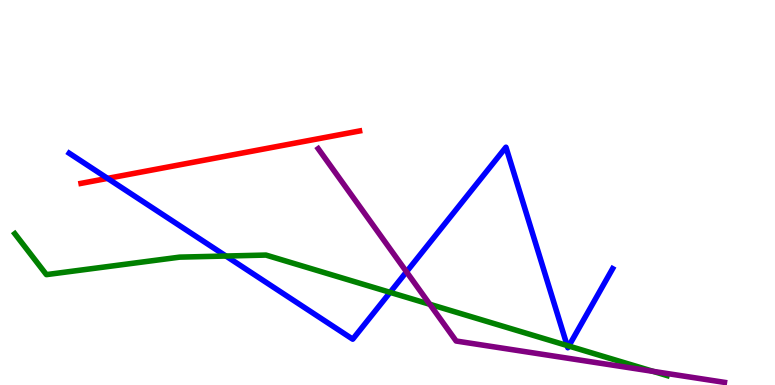[{'lines': ['blue', 'red'], 'intersections': [{'x': 1.39, 'y': 5.37}]}, {'lines': ['green', 'red'], 'intersections': []}, {'lines': ['purple', 'red'], 'intersections': []}, {'lines': ['blue', 'green'], 'intersections': [{'x': 2.92, 'y': 3.35}, {'x': 5.03, 'y': 2.41}, {'x': 7.32, 'y': 1.03}, {'x': 7.34, 'y': 1.01}]}, {'lines': ['blue', 'purple'], 'intersections': [{'x': 5.25, 'y': 2.94}]}, {'lines': ['green', 'purple'], 'intersections': [{'x': 5.55, 'y': 2.1}, {'x': 8.43, 'y': 0.354}]}]